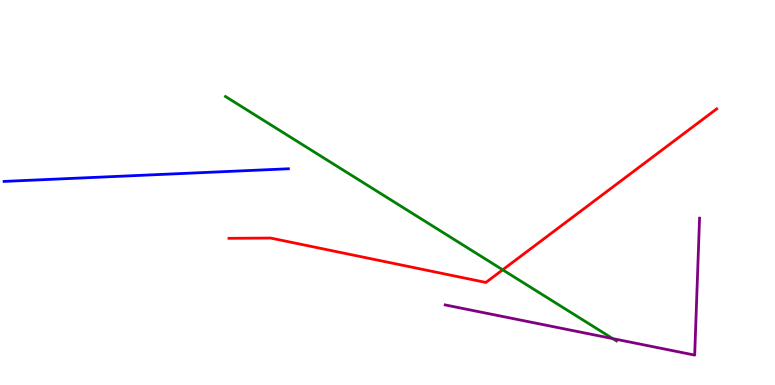[{'lines': ['blue', 'red'], 'intersections': []}, {'lines': ['green', 'red'], 'intersections': [{'x': 6.49, 'y': 2.99}]}, {'lines': ['purple', 'red'], 'intersections': []}, {'lines': ['blue', 'green'], 'intersections': []}, {'lines': ['blue', 'purple'], 'intersections': []}, {'lines': ['green', 'purple'], 'intersections': [{'x': 7.91, 'y': 1.2}]}]